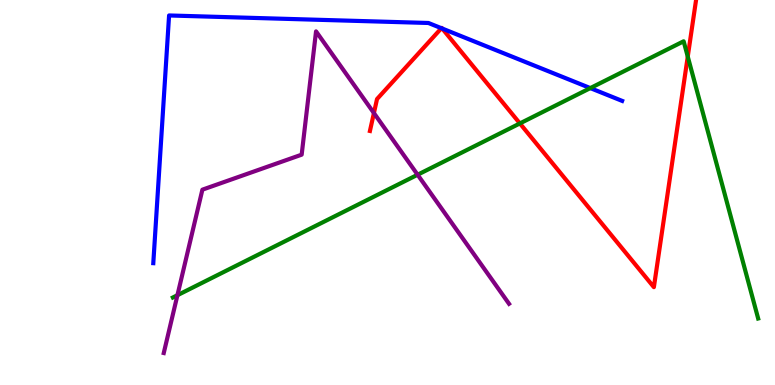[{'lines': ['blue', 'red'], 'intersections': [{'x': 5.7, 'y': 9.27}, {'x': 5.71, 'y': 9.26}]}, {'lines': ['green', 'red'], 'intersections': [{'x': 6.71, 'y': 6.79}, {'x': 8.87, 'y': 8.53}]}, {'lines': ['purple', 'red'], 'intersections': [{'x': 4.82, 'y': 7.06}]}, {'lines': ['blue', 'green'], 'intersections': [{'x': 7.62, 'y': 7.71}]}, {'lines': ['blue', 'purple'], 'intersections': []}, {'lines': ['green', 'purple'], 'intersections': [{'x': 2.29, 'y': 2.33}, {'x': 5.39, 'y': 5.46}]}]